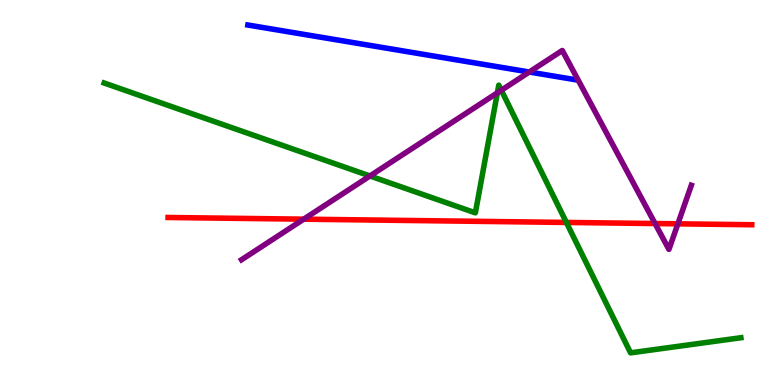[{'lines': ['blue', 'red'], 'intersections': []}, {'lines': ['green', 'red'], 'intersections': [{'x': 7.31, 'y': 4.22}]}, {'lines': ['purple', 'red'], 'intersections': [{'x': 3.92, 'y': 4.31}, {'x': 8.45, 'y': 4.19}, {'x': 8.75, 'y': 4.19}]}, {'lines': ['blue', 'green'], 'intersections': []}, {'lines': ['blue', 'purple'], 'intersections': [{'x': 6.83, 'y': 8.13}]}, {'lines': ['green', 'purple'], 'intersections': [{'x': 4.77, 'y': 5.43}, {'x': 6.42, 'y': 7.59}, {'x': 6.47, 'y': 7.66}]}]